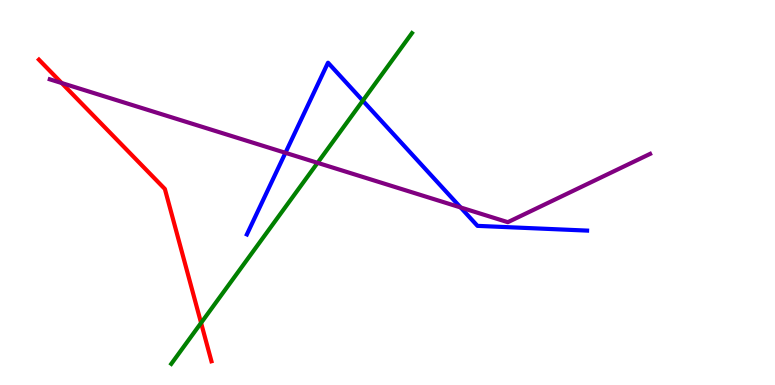[{'lines': ['blue', 'red'], 'intersections': []}, {'lines': ['green', 'red'], 'intersections': [{'x': 2.59, 'y': 1.61}]}, {'lines': ['purple', 'red'], 'intersections': [{'x': 0.796, 'y': 7.84}]}, {'lines': ['blue', 'green'], 'intersections': [{'x': 4.68, 'y': 7.38}]}, {'lines': ['blue', 'purple'], 'intersections': [{'x': 3.68, 'y': 6.03}, {'x': 5.94, 'y': 4.61}]}, {'lines': ['green', 'purple'], 'intersections': [{'x': 4.1, 'y': 5.77}]}]